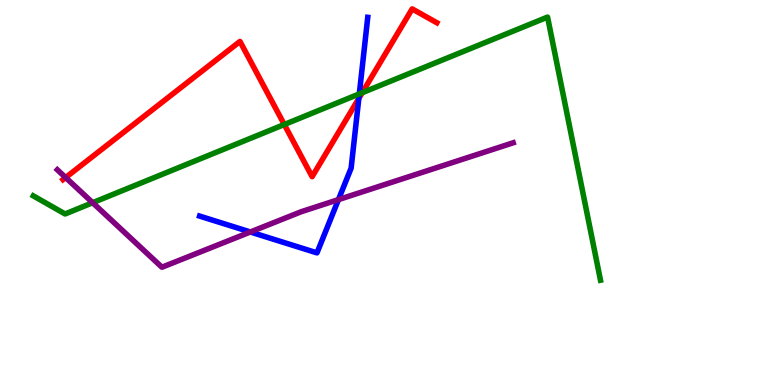[{'lines': ['blue', 'red'], 'intersections': [{'x': 4.63, 'y': 7.44}]}, {'lines': ['green', 'red'], 'intersections': [{'x': 3.67, 'y': 6.77}, {'x': 4.67, 'y': 7.59}]}, {'lines': ['purple', 'red'], 'intersections': [{'x': 0.847, 'y': 5.39}]}, {'lines': ['blue', 'green'], 'intersections': [{'x': 4.64, 'y': 7.56}]}, {'lines': ['blue', 'purple'], 'intersections': [{'x': 3.23, 'y': 3.97}, {'x': 4.37, 'y': 4.82}]}, {'lines': ['green', 'purple'], 'intersections': [{'x': 1.2, 'y': 4.73}]}]